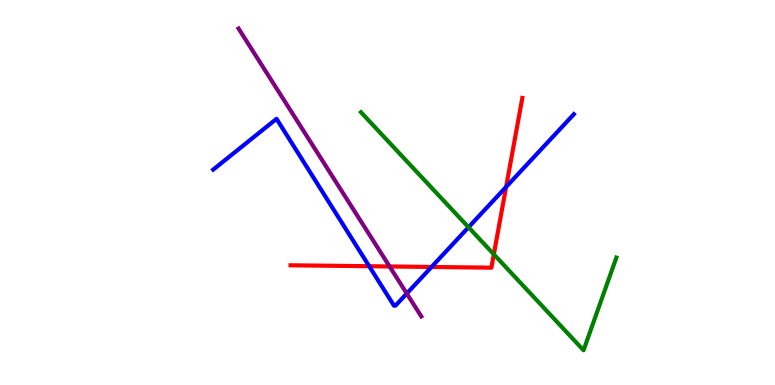[{'lines': ['blue', 'red'], 'intersections': [{'x': 4.76, 'y': 3.09}, {'x': 5.57, 'y': 3.07}, {'x': 6.53, 'y': 5.14}]}, {'lines': ['green', 'red'], 'intersections': [{'x': 6.37, 'y': 3.39}]}, {'lines': ['purple', 'red'], 'intersections': [{'x': 5.03, 'y': 3.08}]}, {'lines': ['blue', 'green'], 'intersections': [{'x': 6.05, 'y': 4.1}]}, {'lines': ['blue', 'purple'], 'intersections': [{'x': 5.25, 'y': 2.38}]}, {'lines': ['green', 'purple'], 'intersections': []}]